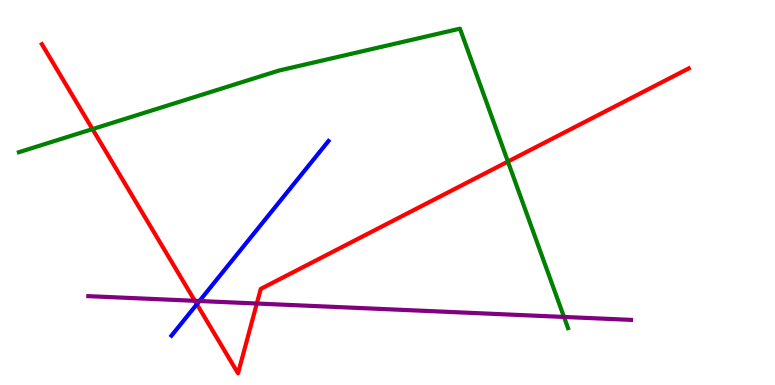[{'lines': ['blue', 'red'], 'intersections': [{'x': 2.54, 'y': 2.1}]}, {'lines': ['green', 'red'], 'intersections': [{'x': 1.19, 'y': 6.65}, {'x': 6.55, 'y': 5.8}]}, {'lines': ['purple', 'red'], 'intersections': [{'x': 2.51, 'y': 2.19}, {'x': 3.31, 'y': 2.12}]}, {'lines': ['blue', 'green'], 'intersections': []}, {'lines': ['blue', 'purple'], 'intersections': [{'x': 2.57, 'y': 2.18}]}, {'lines': ['green', 'purple'], 'intersections': [{'x': 7.28, 'y': 1.77}]}]